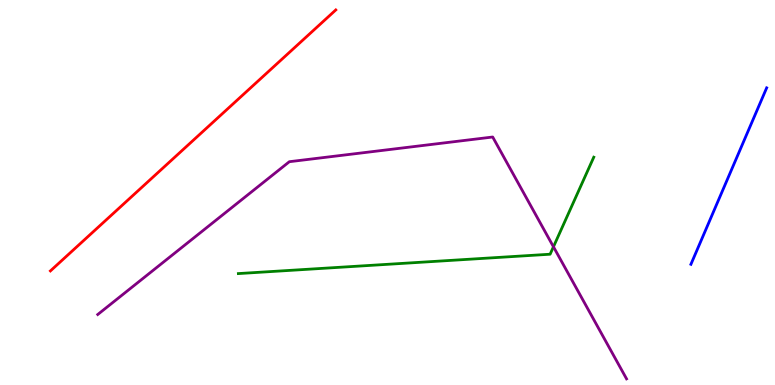[{'lines': ['blue', 'red'], 'intersections': []}, {'lines': ['green', 'red'], 'intersections': []}, {'lines': ['purple', 'red'], 'intersections': []}, {'lines': ['blue', 'green'], 'intersections': []}, {'lines': ['blue', 'purple'], 'intersections': []}, {'lines': ['green', 'purple'], 'intersections': [{'x': 7.14, 'y': 3.59}]}]